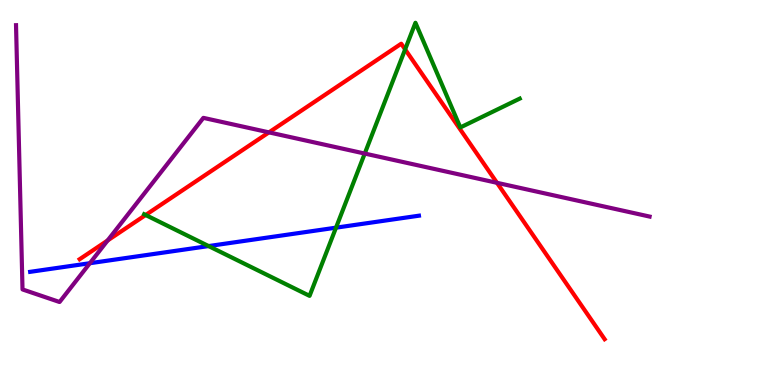[{'lines': ['blue', 'red'], 'intersections': []}, {'lines': ['green', 'red'], 'intersections': [{'x': 1.88, 'y': 4.42}, {'x': 5.23, 'y': 8.72}]}, {'lines': ['purple', 'red'], 'intersections': [{'x': 1.39, 'y': 3.75}, {'x': 3.47, 'y': 6.56}, {'x': 6.41, 'y': 5.25}]}, {'lines': ['blue', 'green'], 'intersections': [{'x': 2.69, 'y': 3.61}, {'x': 4.34, 'y': 4.09}]}, {'lines': ['blue', 'purple'], 'intersections': [{'x': 1.16, 'y': 3.16}]}, {'lines': ['green', 'purple'], 'intersections': [{'x': 4.71, 'y': 6.01}]}]